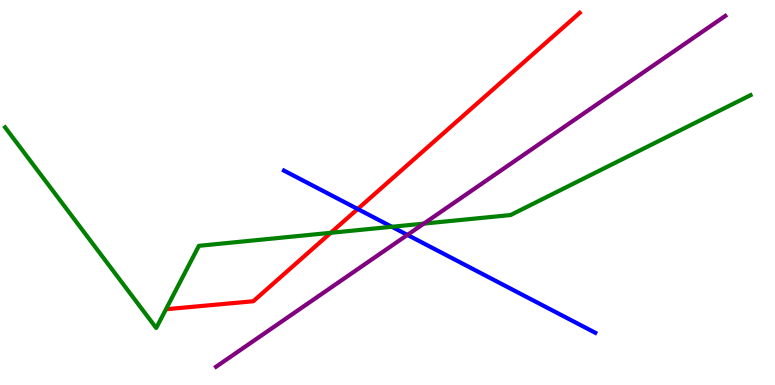[{'lines': ['blue', 'red'], 'intersections': [{'x': 4.62, 'y': 4.57}]}, {'lines': ['green', 'red'], 'intersections': [{'x': 4.27, 'y': 3.95}]}, {'lines': ['purple', 'red'], 'intersections': []}, {'lines': ['blue', 'green'], 'intersections': [{'x': 5.06, 'y': 4.11}]}, {'lines': ['blue', 'purple'], 'intersections': [{'x': 5.26, 'y': 3.9}]}, {'lines': ['green', 'purple'], 'intersections': [{'x': 5.47, 'y': 4.19}]}]